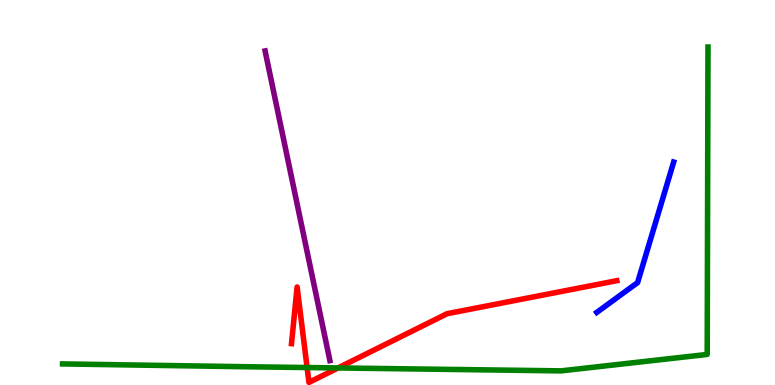[{'lines': ['blue', 'red'], 'intersections': []}, {'lines': ['green', 'red'], 'intersections': [{'x': 3.96, 'y': 0.453}, {'x': 4.36, 'y': 0.443}]}, {'lines': ['purple', 'red'], 'intersections': []}, {'lines': ['blue', 'green'], 'intersections': []}, {'lines': ['blue', 'purple'], 'intersections': []}, {'lines': ['green', 'purple'], 'intersections': []}]